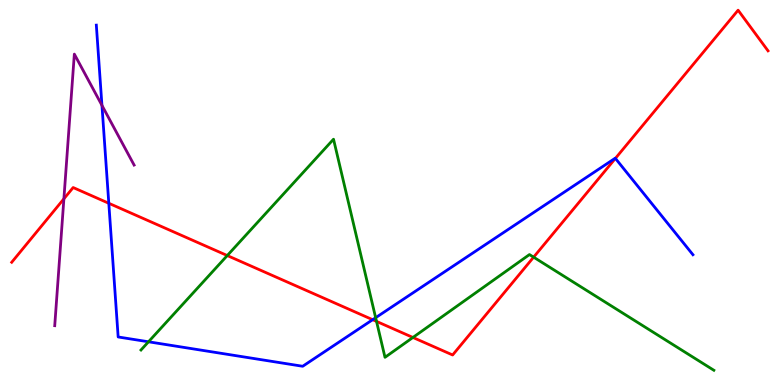[{'lines': ['blue', 'red'], 'intersections': [{'x': 1.4, 'y': 4.72}, {'x': 4.81, 'y': 1.7}, {'x': 7.94, 'y': 5.89}]}, {'lines': ['green', 'red'], 'intersections': [{'x': 2.93, 'y': 3.36}, {'x': 4.86, 'y': 1.65}, {'x': 5.33, 'y': 1.23}, {'x': 6.89, 'y': 3.32}]}, {'lines': ['purple', 'red'], 'intersections': [{'x': 0.824, 'y': 4.84}]}, {'lines': ['blue', 'green'], 'intersections': [{'x': 1.92, 'y': 1.12}, {'x': 4.85, 'y': 1.75}]}, {'lines': ['blue', 'purple'], 'intersections': [{'x': 1.32, 'y': 7.26}]}, {'lines': ['green', 'purple'], 'intersections': []}]